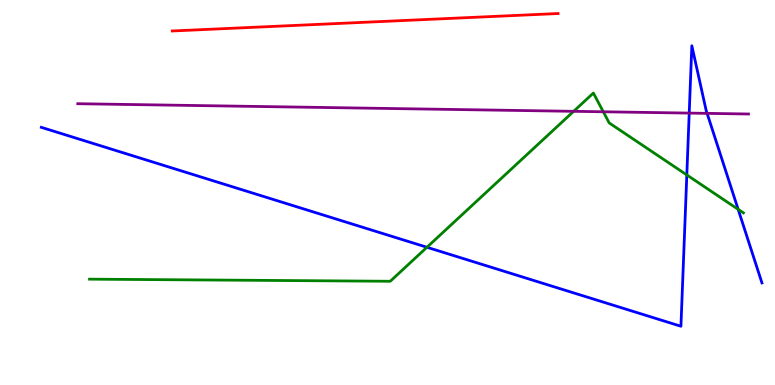[{'lines': ['blue', 'red'], 'intersections': []}, {'lines': ['green', 'red'], 'intersections': []}, {'lines': ['purple', 'red'], 'intersections': []}, {'lines': ['blue', 'green'], 'intersections': [{'x': 5.51, 'y': 3.58}, {'x': 8.86, 'y': 5.46}, {'x': 9.52, 'y': 4.56}]}, {'lines': ['blue', 'purple'], 'intersections': [{'x': 8.89, 'y': 7.06}, {'x': 9.12, 'y': 7.06}]}, {'lines': ['green', 'purple'], 'intersections': [{'x': 7.4, 'y': 7.11}, {'x': 7.78, 'y': 7.1}]}]